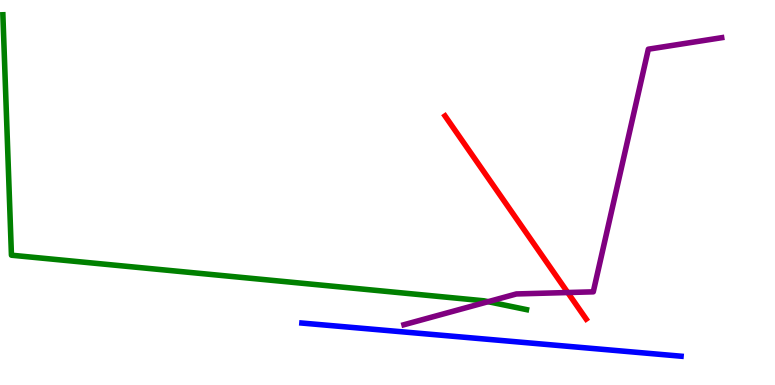[{'lines': ['blue', 'red'], 'intersections': []}, {'lines': ['green', 'red'], 'intersections': []}, {'lines': ['purple', 'red'], 'intersections': [{'x': 7.33, 'y': 2.4}]}, {'lines': ['blue', 'green'], 'intersections': []}, {'lines': ['blue', 'purple'], 'intersections': []}, {'lines': ['green', 'purple'], 'intersections': [{'x': 6.3, 'y': 2.16}]}]